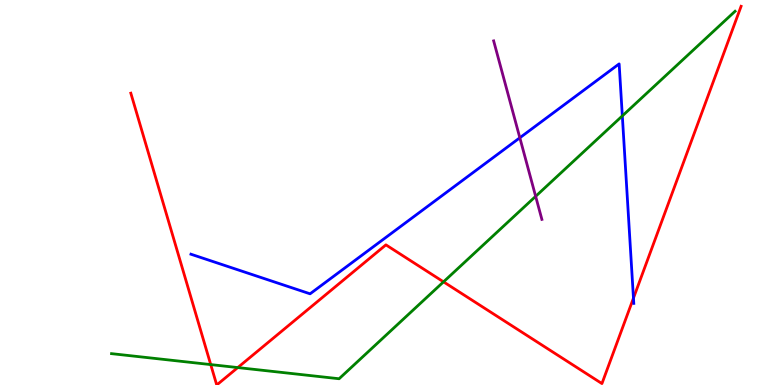[{'lines': ['blue', 'red'], 'intersections': [{'x': 8.17, 'y': 2.26}]}, {'lines': ['green', 'red'], 'intersections': [{'x': 2.72, 'y': 0.53}, {'x': 3.07, 'y': 0.453}, {'x': 5.72, 'y': 2.68}]}, {'lines': ['purple', 'red'], 'intersections': []}, {'lines': ['blue', 'green'], 'intersections': [{'x': 8.03, 'y': 6.99}]}, {'lines': ['blue', 'purple'], 'intersections': [{'x': 6.71, 'y': 6.42}]}, {'lines': ['green', 'purple'], 'intersections': [{'x': 6.91, 'y': 4.9}]}]